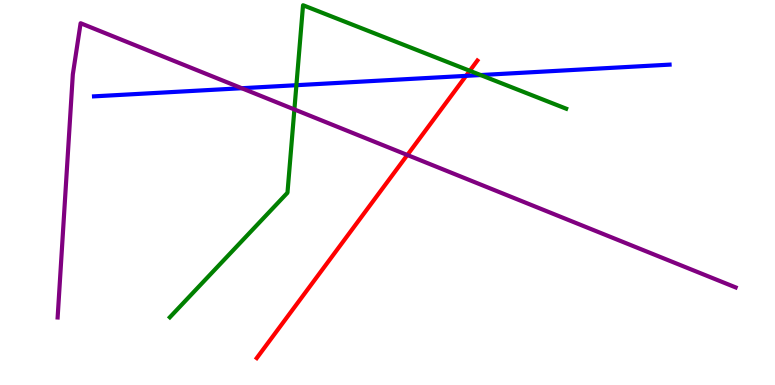[{'lines': ['blue', 'red'], 'intersections': [{'x': 6.01, 'y': 8.03}]}, {'lines': ['green', 'red'], 'intersections': [{'x': 6.06, 'y': 8.16}]}, {'lines': ['purple', 'red'], 'intersections': [{'x': 5.26, 'y': 5.97}]}, {'lines': ['blue', 'green'], 'intersections': [{'x': 3.82, 'y': 7.79}, {'x': 6.2, 'y': 8.05}]}, {'lines': ['blue', 'purple'], 'intersections': [{'x': 3.12, 'y': 7.71}]}, {'lines': ['green', 'purple'], 'intersections': [{'x': 3.8, 'y': 7.16}]}]